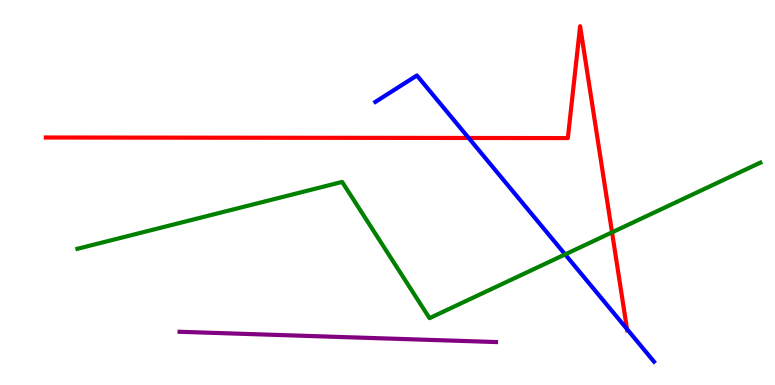[{'lines': ['blue', 'red'], 'intersections': [{'x': 6.05, 'y': 6.42}, {'x': 8.09, 'y': 1.45}]}, {'lines': ['green', 'red'], 'intersections': [{'x': 7.9, 'y': 3.96}]}, {'lines': ['purple', 'red'], 'intersections': []}, {'lines': ['blue', 'green'], 'intersections': [{'x': 7.29, 'y': 3.39}]}, {'lines': ['blue', 'purple'], 'intersections': []}, {'lines': ['green', 'purple'], 'intersections': []}]